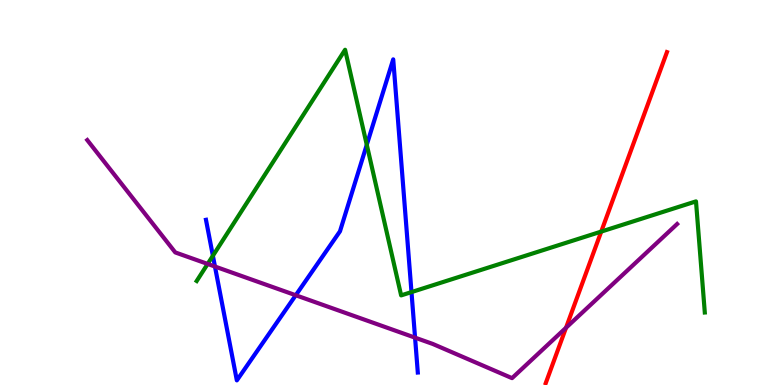[{'lines': ['blue', 'red'], 'intersections': []}, {'lines': ['green', 'red'], 'intersections': [{'x': 7.76, 'y': 3.98}]}, {'lines': ['purple', 'red'], 'intersections': [{'x': 7.3, 'y': 1.49}]}, {'lines': ['blue', 'green'], 'intersections': [{'x': 2.75, 'y': 3.36}, {'x': 4.73, 'y': 6.24}, {'x': 5.31, 'y': 2.41}]}, {'lines': ['blue', 'purple'], 'intersections': [{'x': 2.77, 'y': 3.08}, {'x': 3.82, 'y': 2.33}, {'x': 5.36, 'y': 1.23}]}, {'lines': ['green', 'purple'], 'intersections': [{'x': 2.68, 'y': 3.14}]}]